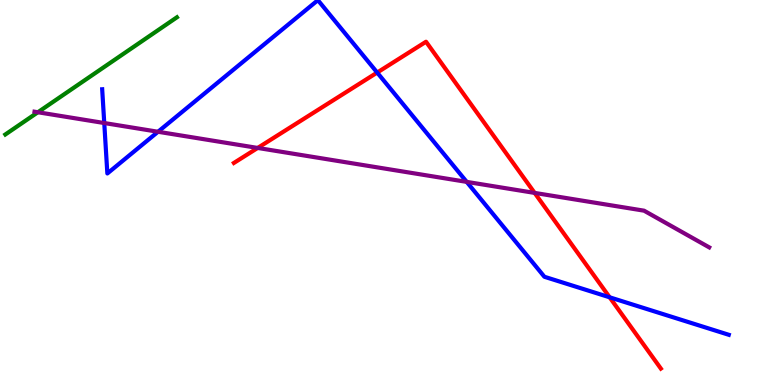[{'lines': ['blue', 'red'], 'intersections': [{'x': 4.87, 'y': 8.12}, {'x': 7.87, 'y': 2.28}]}, {'lines': ['green', 'red'], 'intersections': []}, {'lines': ['purple', 'red'], 'intersections': [{'x': 3.32, 'y': 6.16}, {'x': 6.9, 'y': 4.99}]}, {'lines': ['blue', 'green'], 'intersections': []}, {'lines': ['blue', 'purple'], 'intersections': [{'x': 1.35, 'y': 6.8}, {'x': 2.04, 'y': 6.58}, {'x': 6.02, 'y': 5.28}]}, {'lines': ['green', 'purple'], 'intersections': [{'x': 0.489, 'y': 7.08}]}]